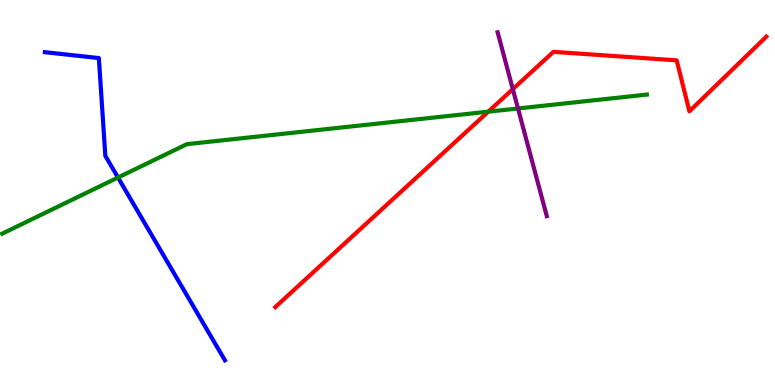[{'lines': ['blue', 'red'], 'intersections': []}, {'lines': ['green', 'red'], 'intersections': [{'x': 6.3, 'y': 7.1}]}, {'lines': ['purple', 'red'], 'intersections': [{'x': 6.62, 'y': 7.69}]}, {'lines': ['blue', 'green'], 'intersections': [{'x': 1.52, 'y': 5.39}]}, {'lines': ['blue', 'purple'], 'intersections': []}, {'lines': ['green', 'purple'], 'intersections': [{'x': 6.68, 'y': 7.18}]}]